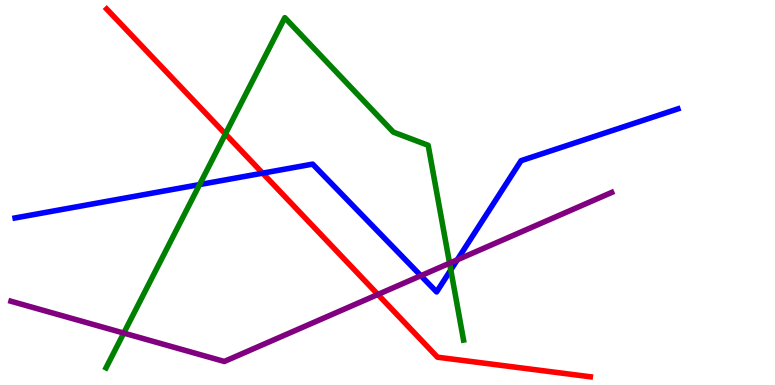[{'lines': ['blue', 'red'], 'intersections': [{'x': 3.39, 'y': 5.5}]}, {'lines': ['green', 'red'], 'intersections': [{'x': 2.91, 'y': 6.52}]}, {'lines': ['purple', 'red'], 'intersections': [{'x': 4.88, 'y': 2.35}]}, {'lines': ['blue', 'green'], 'intersections': [{'x': 2.58, 'y': 5.21}, {'x': 5.82, 'y': 2.99}]}, {'lines': ['blue', 'purple'], 'intersections': [{'x': 5.43, 'y': 2.84}, {'x': 5.9, 'y': 3.25}]}, {'lines': ['green', 'purple'], 'intersections': [{'x': 1.6, 'y': 1.35}, {'x': 5.8, 'y': 3.16}]}]